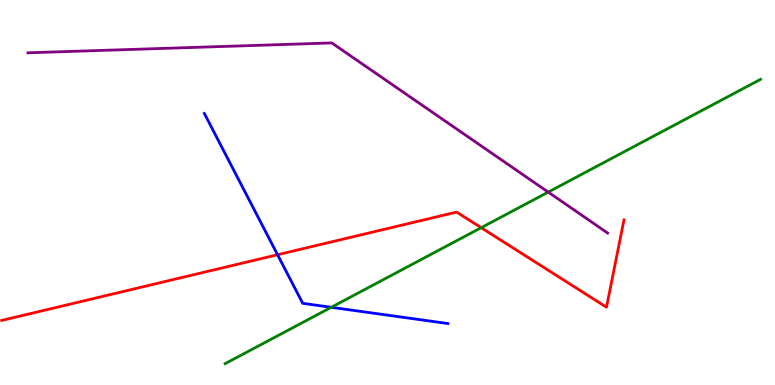[{'lines': ['blue', 'red'], 'intersections': [{'x': 3.58, 'y': 3.38}]}, {'lines': ['green', 'red'], 'intersections': [{'x': 6.21, 'y': 4.09}]}, {'lines': ['purple', 'red'], 'intersections': []}, {'lines': ['blue', 'green'], 'intersections': [{'x': 4.27, 'y': 2.02}]}, {'lines': ['blue', 'purple'], 'intersections': []}, {'lines': ['green', 'purple'], 'intersections': [{'x': 7.07, 'y': 5.01}]}]